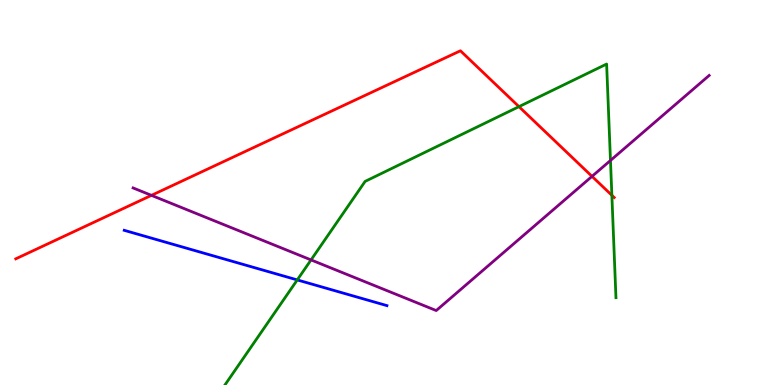[{'lines': ['blue', 'red'], 'intersections': []}, {'lines': ['green', 'red'], 'intersections': [{'x': 6.7, 'y': 7.23}, {'x': 7.9, 'y': 4.93}]}, {'lines': ['purple', 'red'], 'intersections': [{'x': 1.95, 'y': 4.93}, {'x': 7.64, 'y': 5.42}]}, {'lines': ['blue', 'green'], 'intersections': [{'x': 3.84, 'y': 2.73}]}, {'lines': ['blue', 'purple'], 'intersections': []}, {'lines': ['green', 'purple'], 'intersections': [{'x': 4.01, 'y': 3.25}, {'x': 7.88, 'y': 5.83}]}]